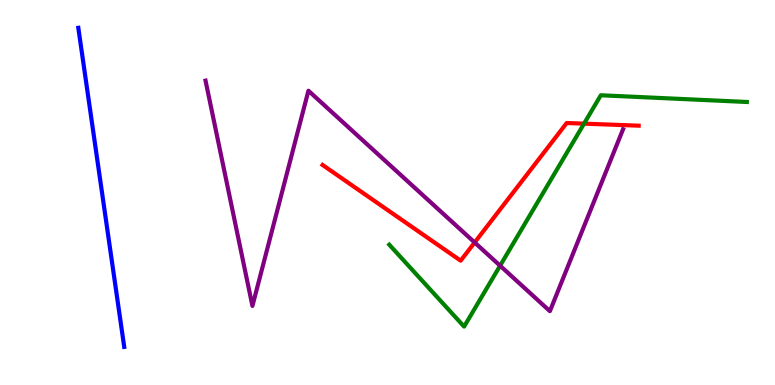[{'lines': ['blue', 'red'], 'intersections': []}, {'lines': ['green', 'red'], 'intersections': [{'x': 7.54, 'y': 6.79}]}, {'lines': ['purple', 'red'], 'intersections': [{'x': 6.12, 'y': 3.7}]}, {'lines': ['blue', 'green'], 'intersections': []}, {'lines': ['blue', 'purple'], 'intersections': []}, {'lines': ['green', 'purple'], 'intersections': [{'x': 6.45, 'y': 3.1}]}]